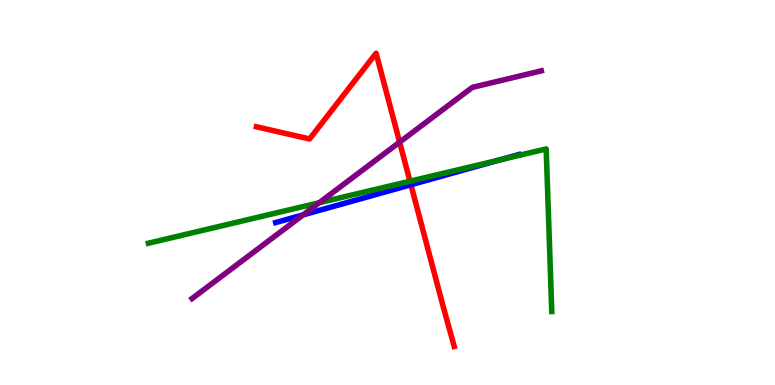[{'lines': ['blue', 'red'], 'intersections': [{'x': 5.3, 'y': 5.2}]}, {'lines': ['green', 'red'], 'intersections': [{'x': 5.29, 'y': 5.29}]}, {'lines': ['purple', 'red'], 'intersections': [{'x': 5.16, 'y': 6.31}]}, {'lines': ['blue', 'green'], 'intersections': [{'x': 6.43, 'y': 5.84}]}, {'lines': ['blue', 'purple'], 'intersections': [{'x': 3.91, 'y': 4.42}]}, {'lines': ['green', 'purple'], 'intersections': [{'x': 4.12, 'y': 4.73}]}]